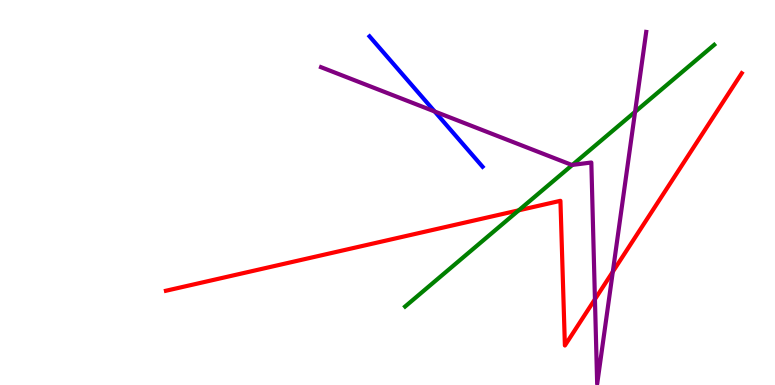[{'lines': ['blue', 'red'], 'intersections': []}, {'lines': ['green', 'red'], 'intersections': [{'x': 6.69, 'y': 4.54}]}, {'lines': ['purple', 'red'], 'intersections': [{'x': 7.68, 'y': 2.23}, {'x': 7.91, 'y': 2.94}]}, {'lines': ['blue', 'green'], 'intersections': []}, {'lines': ['blue', 'purple'], 'intersections': [{'x': 5.61, 'y': 7.1}]}, {'lines': ['green', 'purple'], 'intersections': [{'x': 7.39, 'y': 5.72}, {'x': 8.19, 'y': 7.1}]}]